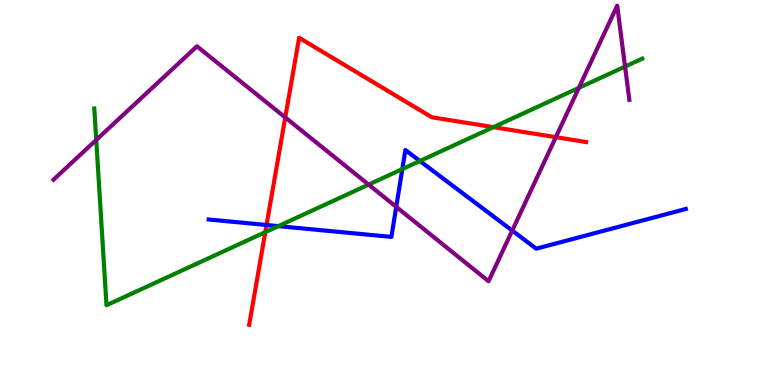[{'lines': ['blue', 'red'], 'intersections': [{'x': 3.44, 'y': 4.16}]}, {'lines': ['green', 'red'], 'intersections': [{'x': 3.42, 'y': 3.97}, {'x': 6.37, 'y': 6.7}]}, {'lines': ['purple', 'red'], 'intersections': [{'x': 3.68, 'y': 6.95}, {'x': 7.17, 'y': 6.44}]}, {'lines': ['blue', 'green'], 'intersections': [{'x': 3.59, 'y': 4.13}, {'x': 5.19, 'y': 5.61}, {'x': 5.42, 'y': 5.82}]}, {'lines': ['blue', 'purple'], 'intersections': [{'x': 5.11, 'y': 4.63}, {'x': 6.61, 'y': 4.01}]}, {'lines': ['green', 'purple'], 'intersections': [{'x': 1.24, 'y': 6.36}, {'x': 4.76, 'y': 5.21}, {'x': 7.47, 'y': 7.72}, {'x': 8.07, 'y': 8.27}]}]